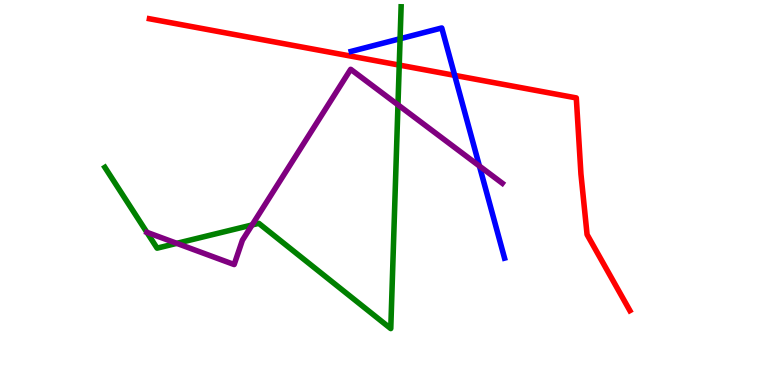[{'lines': ['blue', 'red'], 'intersections': [{'x': 5.87, 'y': 8.04}]}, {'lines': ['green', 'red'], 'intersections': [{'x': 5.15, 'y': 8.31}]}, {'lines': ['purple', 'red'], 'intersections': []}, {'lines': ['blue', 'green'], 'intersections': [{'x': 5.16, 'y': 8.99}]}, {'lines': ['blue', 'purple'], 'intersections': [{'x': 6.19, 'y': 5.69}]}, {'lines': ['green', 'purple'], 'intersections': [{'x': 2.28, 'y': 3.68}, {'x': 3.25, 'y': 4.16}, {'x': 5.14, 'y': 7.28}]}]